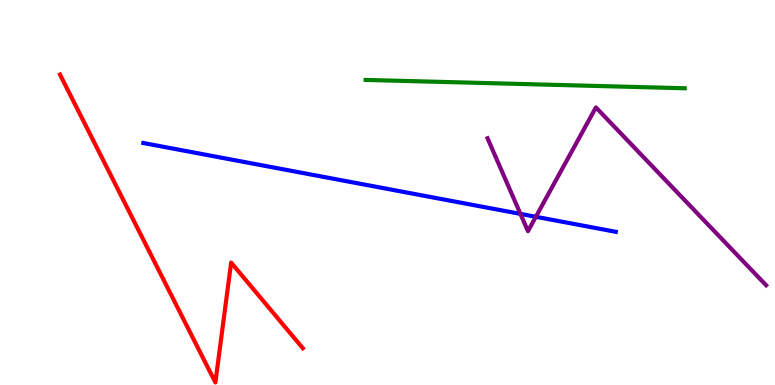[{'lines': ['blue', 'red'], 'intersections': []}, {'lines': ['green', 'red'], 'intersections': []}, {'lines': ['purple', 'red'], 'intersections': []}, {'lines': ['blue', 'green'], 'intersections': []}, {'lines': ['blue', 'purple'], 'intersections': [{'x': 6.72, 'y': 4.44}, {'x': 6.91, 'y': 4.37}]}, {'lines': ['green', 'purple'], 'intersections': []}]